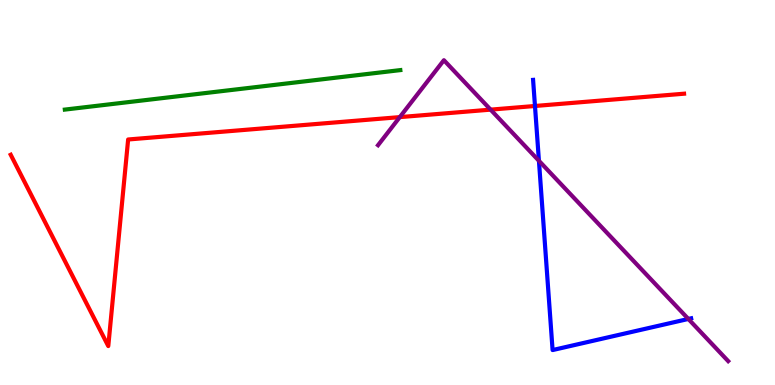[{'lines': ['blue', 'red'], 'intersections': [{'x': 6.9, 'y': 7.25}]}, {'lines': ['green', 'red'], 'intersections': []}, {'lines': ['purple', 'red'], 'intersections': [{'x': 5.16, 'y': 6.96}, {'x': 6.33, 'y': 7.15}]}, {'lines': ['blue', 'green'], 'intersections': []}, {'lines': ['blue', 'purple'], 'intersections': [{'x': 6.95, 'y': 5.82}, {'x': 8.88, 'y': 1.72}]}, {'lines': ['green', 'purple'], 'intersections': []}]